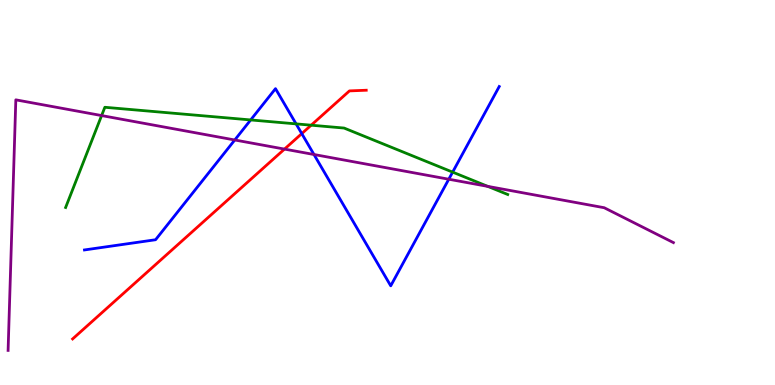[{'lines': ['blue', 'red'], 'intersections': [{'x': 3.89, 'y': 6.53}]}, {'lines': ['green', 'red'], 'intersections': [{'x': 4.02, 'y': 6.75}]}, {'lines': ['purple', 'red'], 'intersections': [{'x': 3.67, 'y': 6.13}]}, {'lines': ['blue', 'green'], 'intersections': [{'x': 3.23, 'y': 6.88}, {'x': 3.82, 'y': 6.78}, {'x': 5.84, 'y': 5.53}]}, {'lines': ['blue', 'purple'], 'intersections': [{'x': 3.03, 'y': 6.36}, {'x': 4.05, 'y': 5.99}, {'x': 5.79, 'y': 5.34}]}, {'lines': ['green', 'purple'], 'intersections': [{'x': 1.31, 'y': 7.0}, {'x': 6.29, 'y': 5.16}]}]